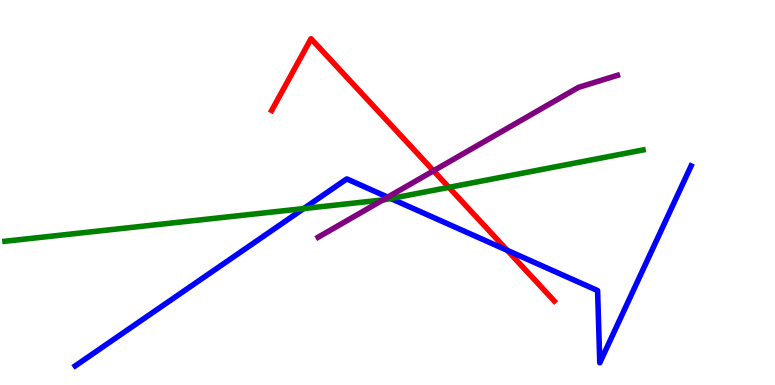[{'lines': ['blue', 'red'], 'intersections': [{'x': 6.55, 'y': 3.5}]}, {'lines': ['green', 'red'], 'intersections': [{'x': 5.79, 'y': 5.13}]}, {'lines': ['purple', 'red'], 'intersections': [{'x': 5.59, 'y': 5.56}]}, {'lines': ['blue', 'green'], 'intersections': [{'x': 3.92, 'y': 4.58}, {'x': 5.04, 'y': 4.84}]}, {'lines': ['blue', 'purple'], 'intersections': [{'x': 5.0, 'y': 4.88}]}, {'lines': ['green', 'purple'], 'intersections': [{'x': 4.94, 'y': 4.81}]}]